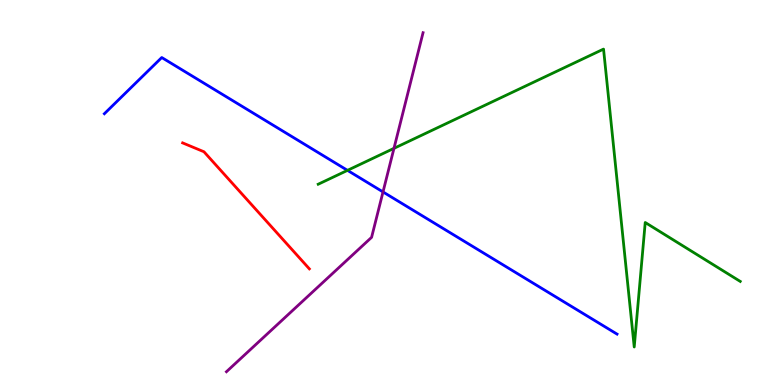[{'lines': ['blue', 'red'], 'intersections': []}, {'lines': ['green', 'red'], 'intersections': []}, {'lines': ['purple', 'red'], 'intersections': []}, {'lines': ['blue', 'green'], 'intersections': [{'x': 4.48, 'y': 5.58}]}, {'lines': ['blue', 'purple'], 'intersections': [{'x': 4.94, 'y': 5.01}]}, {'lines': ['green', 'purple'], 'intersections': [{'x': 5.08, 'y': 6.15}]}]